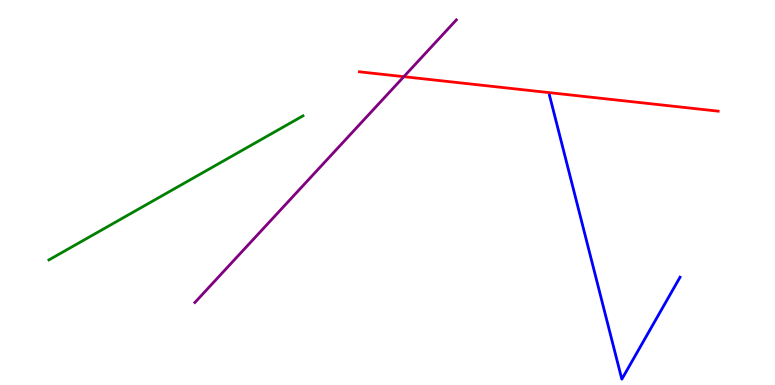[{'lines': ['blue', 'red'], 'intersections': []}, {'lines': ['green', 'red'], 'intersections': []}, {'lines': ['purple', 'red'], 'intersections': [{'x': 5.21, 'y': 8.01}]}, {'lines': ['blue', 'green'], 'intersections': []}, {'lines': ['blue', 'purple'], 'intersections': []}, {'lines': ['green', 'purple'], 'intersections': []}]